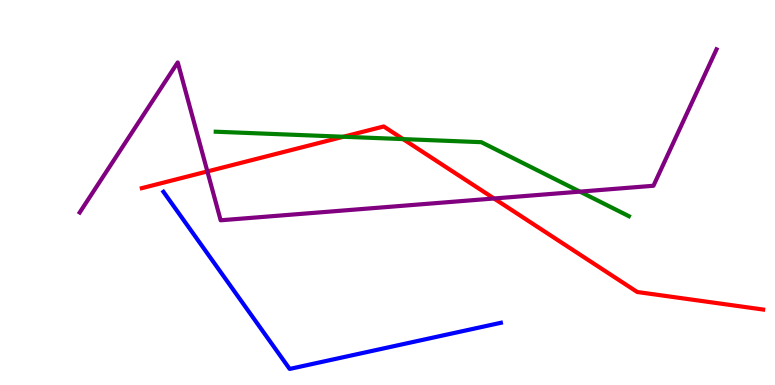[{'lines': ['blue', 'red'], 'intersections': []}, {'lines': ['green', 'red'], 'intersections': [{'x': 4.43, 'y': 6.45}, {'x': 5.2, 'y': 6.39}]}, {'lines': ['purple', 'red'], 'intersections': [{'x': 2.68, 'y': 5.55}, {'x': 6.37, 'y': 4.84}]}, {'lines': ['blue', 'green'], 'intersections': []}, {'lines': ['blue', 'purple'], 'intersections': []}, {'lines': ['green', 'purple'], 'intersections': [{'x': 7.48, 'y': 5.02}]}]